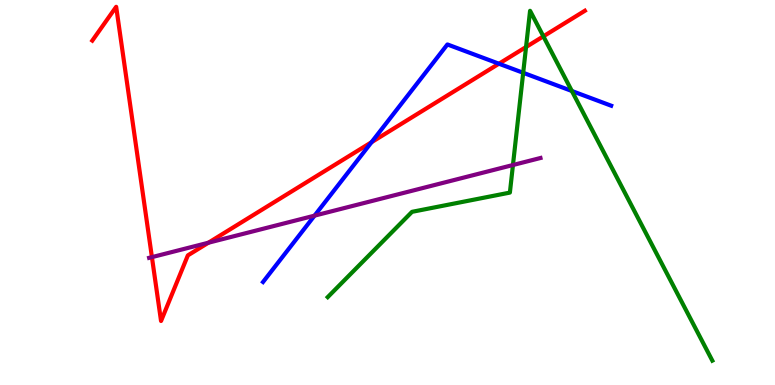[{'lines': ['blue', 'red'], 'intersections': [{'x': 4.79, 'y': 6.31}, {'x': 6.44, 'y': 8.35}]}, {'lines': ['green', 'red'], 'intersections': [{'x': 6.79, 'y': 8.78}, {'x': 7.01, 'y': 9.06}]}, {'lines': ['purple', 'red'], 'intersections': [{'x': 1.96, 'y': 3.32}, {'x': 2.69, 'y': 3.7}]}, {'lines': ['blue', 'green'], 'intersections': [{'x': 6.75, 'y': 8.11}, {'x': 7.38, 'y': 7.64}]}, {'lines': ['blue', 'purple'], 'intersections': [{'x': 4.06, 'y': 4.4}]}, {'lines': ['green', 'purple'], 'intersections': [{'x': 6.62, 'y': 5.71}]}]